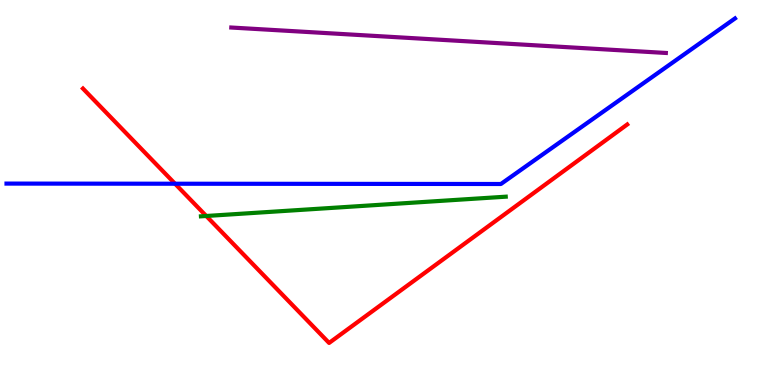[{'lines': ['blue', 'red'], 'intersections': [{'x': 2.26, 'y': 5.23}]}, {'lines': ['green', 'red'], 'intersections': [{'x': 2.66, 'y': 4.39}]}, {'lines': ['purple', 'red'], 'intersections': []}, {'lines': ['blue', 'green'], 'intersections': []}, {'lines': ['blue', 'purple'], 'intersections': []}, {'lines': ['green', 'purple'], 'intersections': []}]